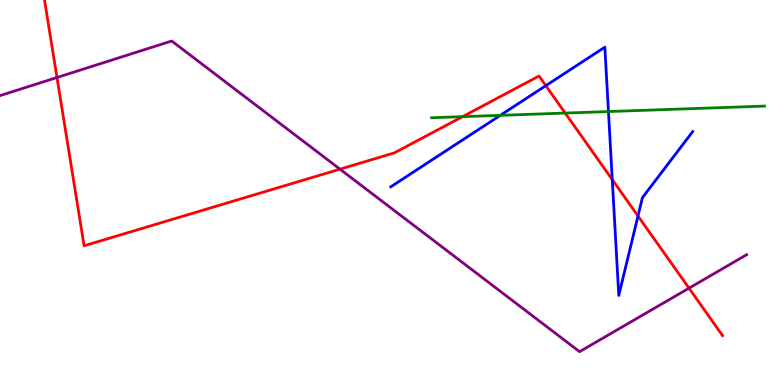[{'lines': ['blue', 'red'], 'intersections': [{'x': 7.04, 'y': 7.77}, {'x': 7.9, 'y': 5.33}, {'x': 8.23, 'y': 4.39}]}, {'lines': ['green', 'red'], 'intersections': [{'x': 5.97, 'y': 6.97}, {'x': 7.29, 'y': 7.06}]}, {'lines': ['purple', 'red'], 'intersections': [{'x': 0.735, 'y': 7.99}, {'x': 4.39, 'y': 5.61}, {'x': 8.89, 'y': 2.52}]}, {'lines': ['blue', 'green'], 'intersections': [{'x': 6.46, 'y': 7.0}, {'x': 7.85, 'y': 7.1}]}, {'lines': ['blue', 'purple'], 'intersections': []}, {'lines': ['green', 'purple'], 'intersections': []}]